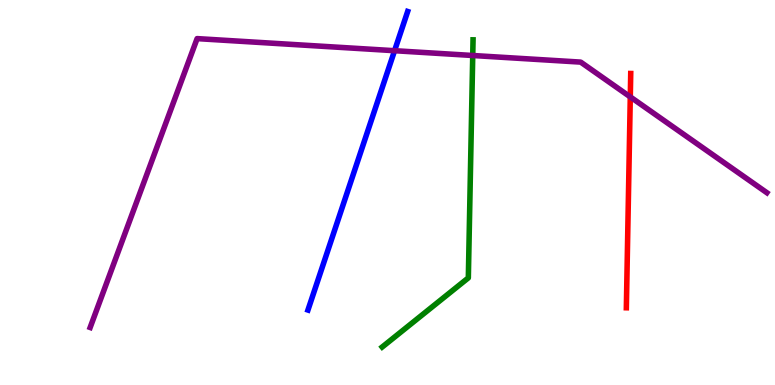[{'lines': ['blue', 'red'], 'intersections': []}, {'lines': ['green', 'red'], 'intersections': []}, {'lines': ['purple', 'red'], 'intersections': [{'x': 8.13, 'y': 7.48}]}, {'lines': ['blue', 'green'], 'intersections': []}, {'lines': ['blue', 'purple'], 'intersections': [{'x': 5.09, 'y': 8.68}]}, {'lines': ['green', 'purple'], 'intersections': [{'x': 6.1, 'y': 8.56}]}]